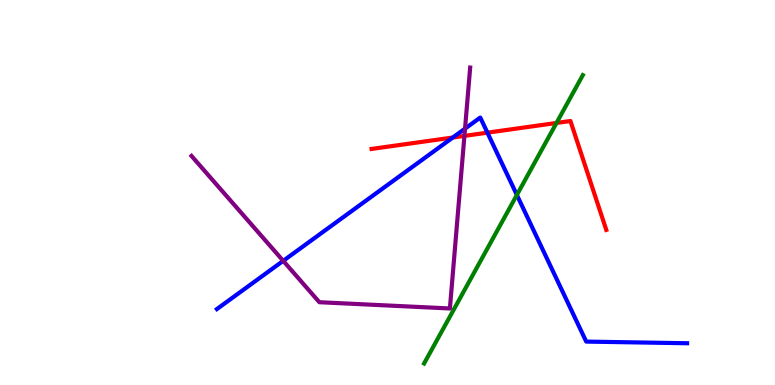[{'lines': ['blue', 'red'], 'intersections': [{'x': 5.84, 'y': 6.43}, {'x': 6.29, 'y': 6.55}]}, {'lines': ['green', 'red'], 'intersections': [{'x': 7.18, 'y': 6.81}]}, {'lines': ['purple', 'red'], 'intersections': [{'x': 5.99, 'y': 6.47}]}, {'lines': ['blue', 'green'], 'intersections': [{'x': 6.67, 'y': 4.94}]}, {'lines': ['blue', 'purple'], 'intersections': [{'x': 3.65, 'y': 3.22}, {'x': 6.0, 'y': 6.66}]}, {'lines': ['green', 'purple'], 'intersections': []}]